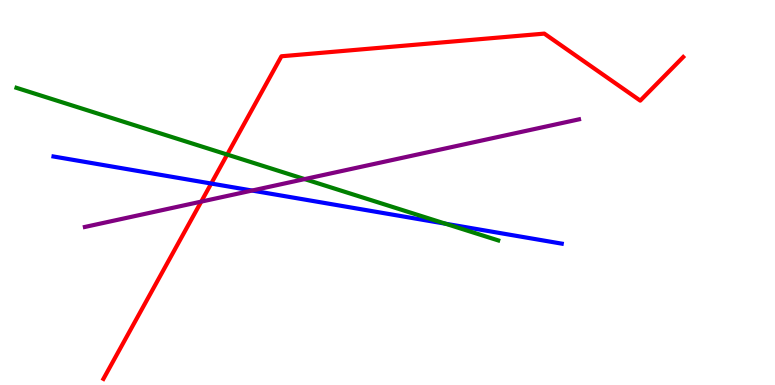[{'lines': ['blue', 'red'], 'intersections': [{'x': 2.73, 'y': 5.23}]}, {'lines': ['green', 'red'], 'intersections': [{'x': 2.93, 'y': 5.99}]}, {'lines': ['purple', 'red'], 'intersections': [{'x': 2.6, 'y': 4.76}]}, {'lines': ['blue', 'green'], 'intersections': [{'x': 5.75, 'y': 4.19}]}, {'lines': ['blue', 'purple'], 'intersections': [{'x': 3.25, 'y': 5.05}]}, {'lines': ['green', 'purple'], 'intersections': [{'x': 3.93, 'y': 5.35}]}]